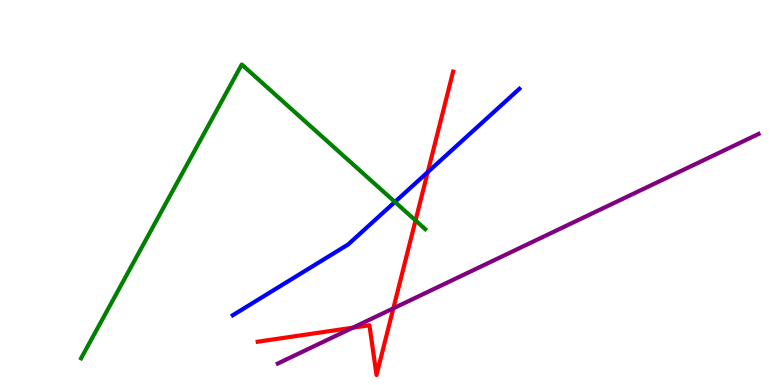[{'lines': ['blue', 'red'], 'intersections': [{'x': 5.52, 'y': 5.53}]}, {'lines': ['green', 'red'], 'intersections': [{'x': 5.36, 'y': 4.27}]}, {'lines': ['purple', 'red'], 'intersections': [{'x': 4.55, 'y': 1.49}, {'x': 5.08, 'y': 1.99}]}, {'lines': ['blue', 'green'], 'intersections': [{'x': 5.1, 'y': 4.75}]}, {'lines': ['blue', 'purple'], 'intersections': []}, {'lines': ['green', 'purple'], 'intersections': []}]